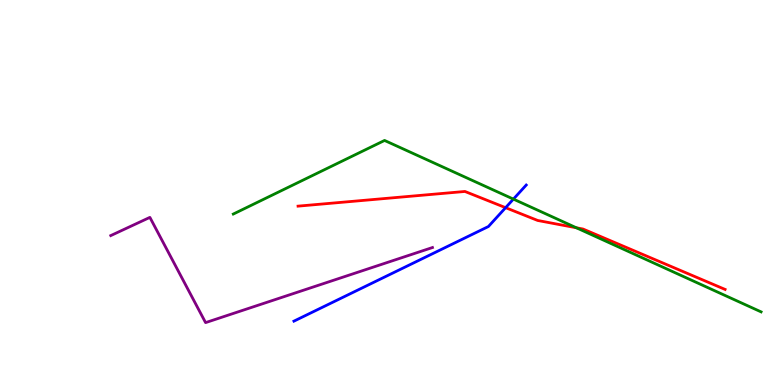[{'lines': ['blue', 'red'], 'intersections': [{'x': 6.52, 'y': 4.61}]}, {'lines': ['green', 'red'], 'intersections': [{'x': 7.44, 'y': 4.08}]}, {'lines': ['purple', 'red'], 'intersections': []}, {'lines': ['blue', 'green'], 'intersections': [{'x': 6.62, 'y': 4.83}]}, {'lines': ['blue', 'purple'], 'intersections': []}, {'lines': ['green', 'purple'], 'intersections': []}]